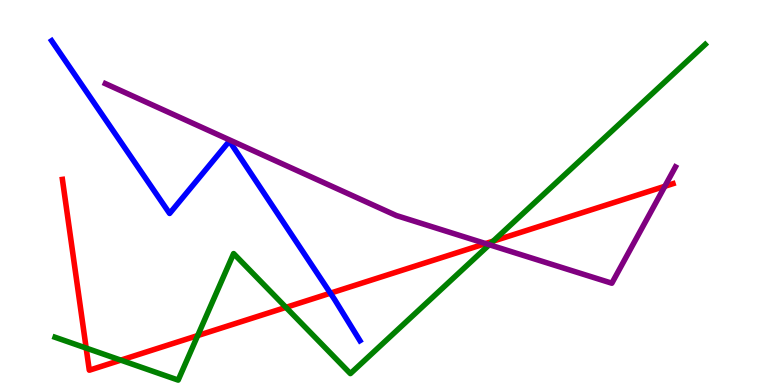[{'lines': ['blue', 'red'], 'intersections': [{'x': 4.26, 'y': 2.39}]}, {'lines': ['green', 'red'], 'intersections': [{'x': 1.11, 'y': 0.959}, {'x': 1.56, 'y': 0.646}, {'x': 2.55, 'y': 1.28}, {'x': 3.69, 'y': 2.02}, {'x': 6.36, 'y': 3.74}]}, {'lines': ['purple', 'red'], 'intersections': [{'x': 6.27, 'y': 3.67}, {'x': 8.58, 'y': 5.16}]}, {'lines': ['blue', 'green'], 'intersections': []}, {'lines': ['blue', 'purple'], 'intersections': []}, {'lines': ['green', 'purple'], 'intersections': [{'x': 6.31, 'y': 3.64}]}]